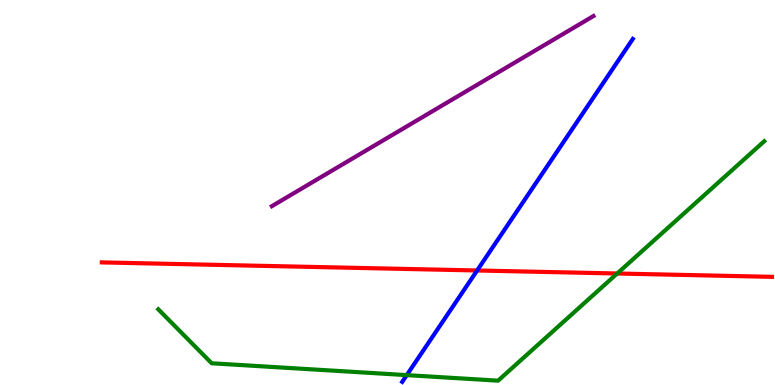[{'lines': ['blue', 'red'], 'intersections': [{'x': 6.16, 'y': 2.97}]}, {'lines': ['green', 'red'], 'intersections': [{'x': 7.96, 'y': 2.9}]}, {'lines': ['purple', 'red'], 'intersections': []}, {'lines': ['blue', 'green'], 'intersections': [{'x': 5.25, 'y': 0.257}]}, {'lines': ['blue', 'purple'], 'intersections': []}, {'lines': ['green', 'purple'], 'intersections': []}]